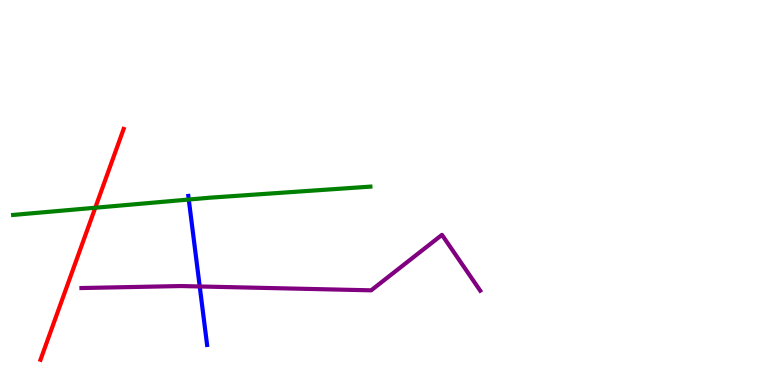[{'lines': ['blue', 'red'], 'intersections': []}, {'lines': ['green', 'red'], 'intersections': [{'x': 1.23, 'y': 4.6}]}, {'lines': ['purple', 'red'], 'intersections': []}, {'lines': ['blue', 'green'], 'intersections': [{'x': 2.44, 'y': 4.82}]}, {'lines': ['blue', 'purple'], 'intersections': [{'x': 2.58, 'y': 2.56}]}, {'lines': ['green', 'purple'], 'intersections': []}]